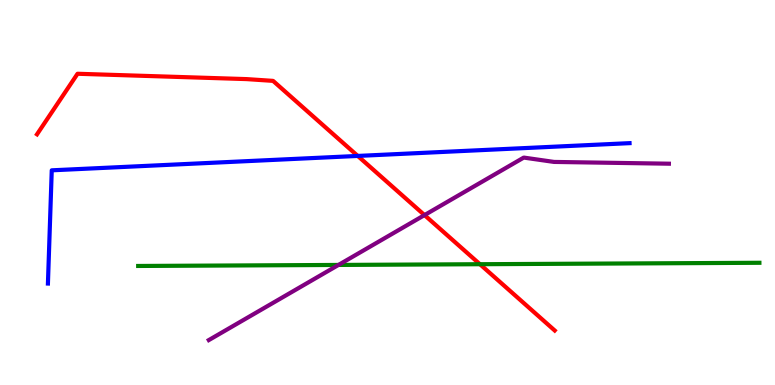[{'lines': ['blue', 'red'], 'intersections': [{'x': 4.62, 'y': 5.95}]}, {'lines': ['green', 'red'], 'intersections': [{'x': 6.19, 'y': 3.14}]}, {'lines': ['purple', 'red'], 'intersections': [{'x': 5.48, 'y': 4.41}]}, {'lines': ['blue', 'green'], 'intersections': []}, {'lines': ['blue', 'purple'], 'intersections': []}, {'lines': ['green', 'purple'], 'intersections': [{'x': 4.37, 'y': 3.12}]}]